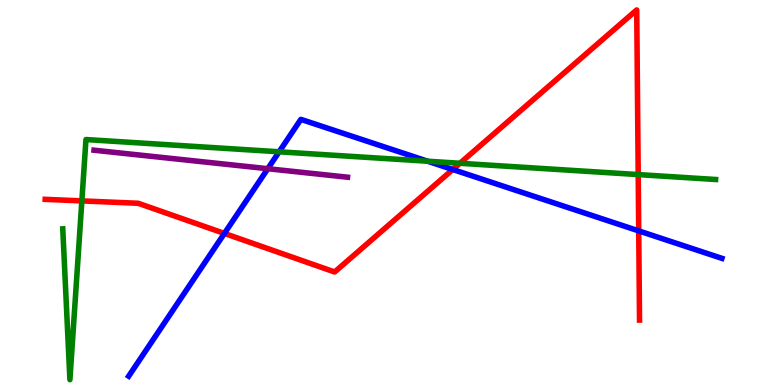[{'lines': ['blue', 'red'], 'intersections': [{'x': 2.9, 'y': 3.94}, {'x': 5.84, 'y': 5.6}, {'x': 8.24, 'y': 4.0}]}, {'lines': ['green', 'red'], 'intersections': [{'x': 1.06, 'y': 4.78}, {'x': 5.93, 'y': 5.76}, {'x': 8.23, 'y': 5.47}]}, {'lines': ['purple', 'red'], 'intersections': []}, {'lines': ['blue', 'green'], 'intersections': [{'x': 3.6, 'y': 6.06}, {'x': 5.52, 'y': 5.81}]}, {'lines': ['blue', 'purple'], 'intersections': [{'x': 3.46, 'y': 5.62}]}, {'lines': ['green', 'purple'], 'intersections': []}]